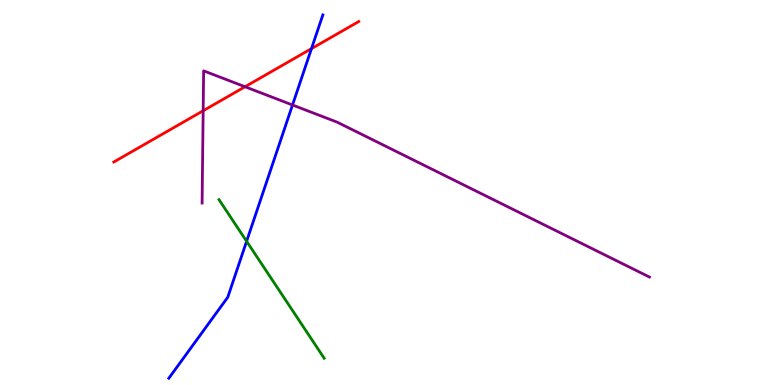[{'lines': ['blue', 'red'], 'intersections': [{'x': 4.02, 'y': 8.74}]}, {'lines': ['green', 'red'], 'intersections': []}, {'lines': ['purple', 'red'], 'intersections': [{'x': 2.62, 'y': 7.12}, {'x': 3.16, 'y': 7.75}]}, {'lines': ['blue', 'green'], 'intersections': [{'x': 3.18, 'y': 3.73}]}, {'lines': ['blue', 'purple'], 'intersections': [{'x': 3.77, 'y': 7.27}]}, {'lines': ['green', 'purple'], 'intersections': []}]